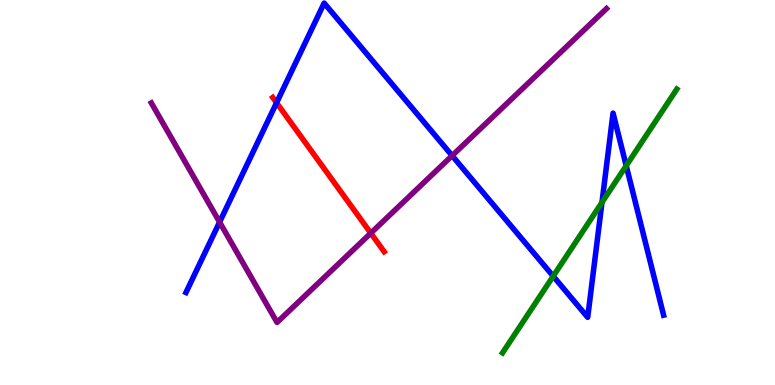[{'lines': ['blue', 'red'], 'intersections': [{'x': 3.57, 'y': 7.33}]}, {'lines': ['green', 'red'], 'intersections': []}, {'lines': ['purple', 'red'], 'intersections': [{'x': 4.78, 'y': 3.94}]}, {'lines': ['blue', 'green'], 'intersections': [{'x': 7.14, 'y': 2.83}, {'x': 7.77, 'y': 4.74}, {'x': 8.08, 'y': 5.7}]}, {'lines': ['blue', 'purple'], 'intersections': [{'x': 2.83, 'y': 4.23}, {'x': 5.83, 'y': 5.96}]}, {'lines': ['green', 'purple'], 'intersections': []}]